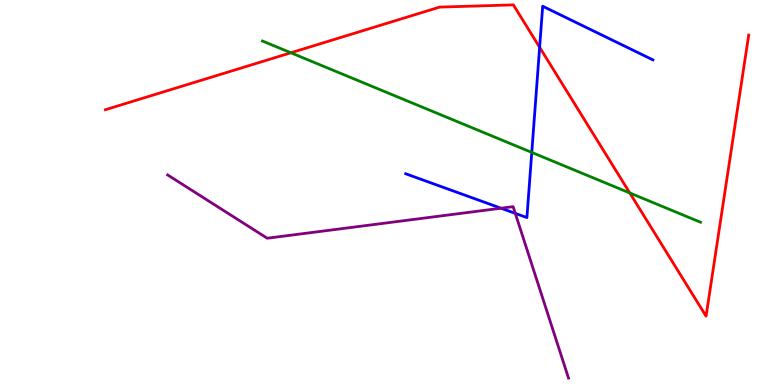[{'lines': ['blue', 'red'], 'intersections': [{'x': 6.96, 'y': 8.77}]}, {'lines': ['green', 'red'], 'intersections': [{'x': 3.75, 'y': 8.63}, {'x': 8.13, 'y': 4.99}]}, {'lines': ['purple', 'red'], 'intersections': []}, {'lines': ['blue', 'green'], 'intersections': [{'x': 6.86, 'y': 6.04}]}, {'lines': ['blue', 'purple'], 'intersections': [{'x': 6.46, 'y': 4.59}, {'x': 6.65, 'y': 4.46}]}, {'lines': ['green', 'purple'], 'intersections': []}]